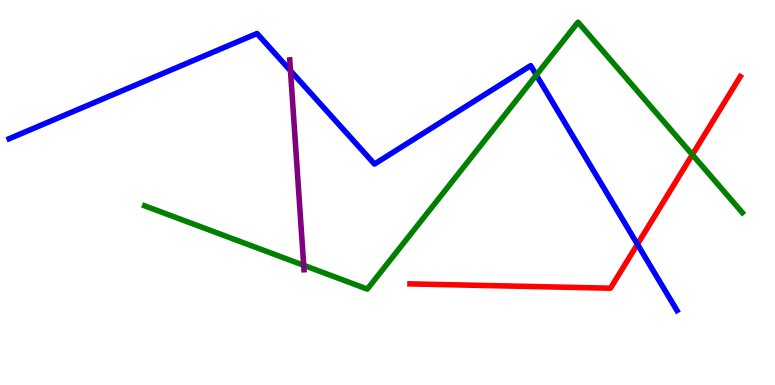[{'lines': ['blue', 'red'], 'intersections': [{'x': 8.22, 'y': 3.66}]}, {'lines': ['green', 'red'], 'intersections': [{'x': 8.93, 'y': 5.98}]}, {'lines': ['purple', 'red'], 'intersections': []}, {'lines': ['blue', 'green'], 'intersections': [{'x': 6.92, 'y': 8.05}]}, {'lines': ['blue', 'purple'], 'intersections': [{'x': 3.75, 'y': 8.16}]}, {'lines': ['green', 'purple'], 'intersections': [{'x': 3.92, 'y': 3.11}]}]